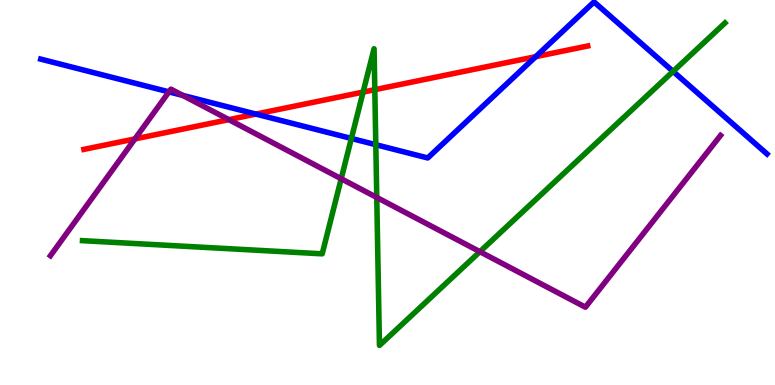[{'lines': ['blue', 'red'], 'intersections': [{'x': 3.3, 'y': 7.04}, {'x': 6.91, 'y': 8.53}]}, {'lines': ['green', 'red'], 'intersections': [{'x': 4.69, 'y': 7.61}, {'x': 4.84, 'y': 7.67}]}, {'lines': ['purple', 'red'], 'intersections': [{'x': 1.74, 'y': 6.39}, {'x': 2.95, 'y': 6.89}]}, {'lines': ['blue', 'green'], 'intersections': [{'x': 4.53, 'y': 6.4}, {'x': 4.85, 'y': 6.24}, {'x': 8.69, 'y': 8.15}]}, {'lines': ['blue', 'purple'], 'intersections': [{'x': 2.18, 'y': 7.61}, {'x': 2.36, 'y': 7.52}]}, {'lines': ['green', 'purple'], 'intersections': [{'x': 4.4, 'y': 5.36}, {'x': 4.86, 'y': 4.87}, {'x': 6.19, 'y': 3.46}]}]